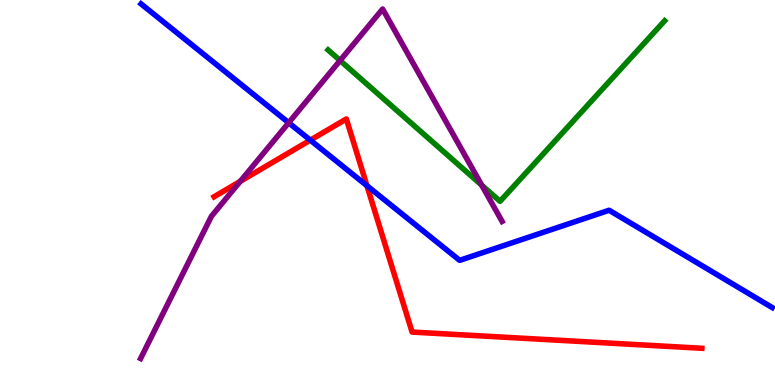[{'lines': ['blue', 'red'], 'intersections': [{'x': 4.0, 'y': 6.36}, {'x': 4.73, 'y': 5.18}]}, {'lines': ['green', 'red'], 'intersections': []}, {'lines': ['purple', 'red'], 'intersections': [{'x': 3.1, 'y': 5.29}]}, {'lines': ['blue', 'green'], 'intersections': []}, {'lines': ['blue', 'purple'], 'intersections': [{'x': 3.72, 'y': 6.81}]}, {'lines': ['green', 'purple'], 'intersections': [{'x': 4.39, 'y': 8.43}, {'x': 6.22, 'y': 5.19}]}]